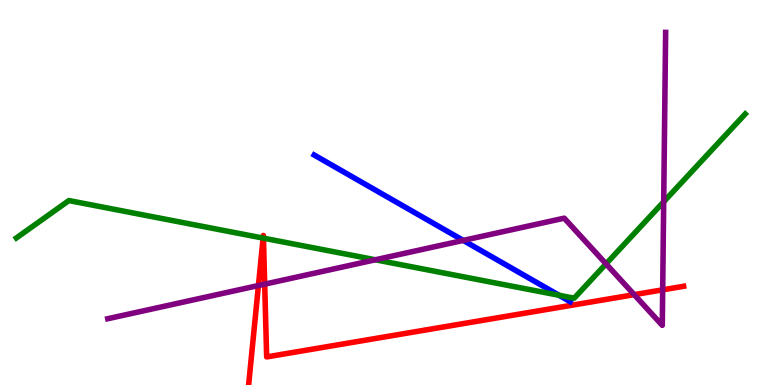[{'lines': ['blue', 'red'], 'intersections': []}, {'lines': ['green', 'red'], 'intersections': [{'x': 3.39, 'y': 3.82}, {'x': 3.4, 'y': 3.81}]}, {'lines': ['purple', 'red'], 'intersections': [{'x': 3.33, 'y': 2.58}, {'x': 3.42, 'y': 2.62}, {'x': 8.18, 'y': 2.35}, {'x': 8.55, 'y': 2.47}]}, {'lines': ['blue', 'green'], 'intersections': [{'x': 7.21, 'y': 2.33}]}, {'lines': ['blue', 'purple'], 'intersections': [{'x': 5.98, 'y': 3.76}]}, {'lines': ['green', 'purple'], 'intersections': [{'x': 4.84, 'y': 3.25}, {'x': 7.82, 'y': 3.15}, {'x': 8.56, 'y': 4.76}]}]